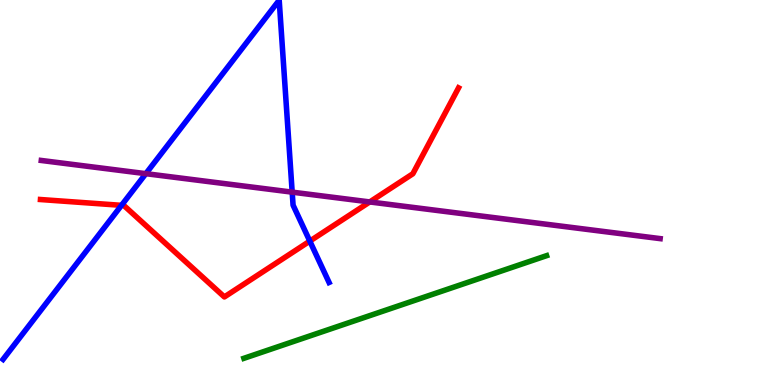[{'lines': ['blue', 'red'], 'intersections': [{'x': 1.57, 'y': 4.67}, {'x': 4.0, 'y': 3.74}]}, {'lines': ['green', 'red'], 'intersections': []}, {'lines': ['purple', 'red'], 'intersections': [{'x': 4.77, 'y': 4.75}]}, {'lines': ['blue', 'green'], 'intersections': []}, {'lines': ['blue', 'purple'], 'intersections': [{'x': 1.88, 'y': 5.49}, {'x': 3.77, 'y': 5.01}]}, {'lines': ['green', 'purple'], 'intersections': []}]